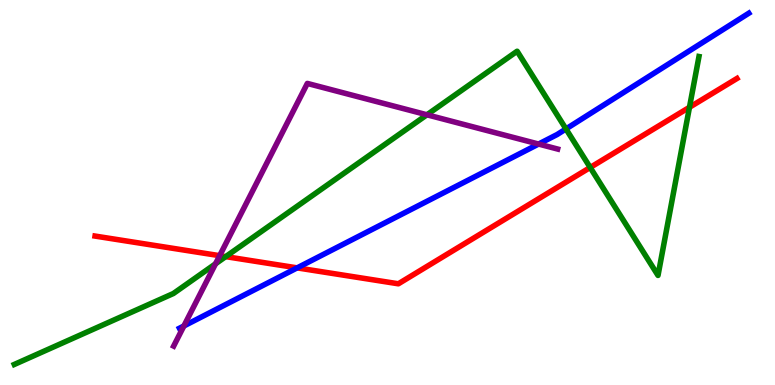[{'lines': ['blue', 'red'], 'intersections': [{'x': 3.83, 'y': 3.04}]}, {'lines': ['green', 'red'], 'intersections': [{'x': 2.91, 'y': 3.33}, {'x': 7.62, 'y': 5.65}, {'x': 8.9, 'y': 7.21}]}, {'lines': ['purple', 'red'], 'intersections': [{'x': 2.83, 'y': 3.36}]}, {'lines': ['blue', 'green'], 'intersections': [{'x': 7.3, 'y': 6.65}]}, {'lines': ['blue', 'purple'], 'intersections': [{'x': 2.37, 'y': 1.53}, {'x': 6.95, 'y': 6.26}]}, {'lines': ['green', 'purple'], 'intersections': [{'x': 2.78, 'y': 3.15}, {'x': 5.51, 'y': 7.02}]}]